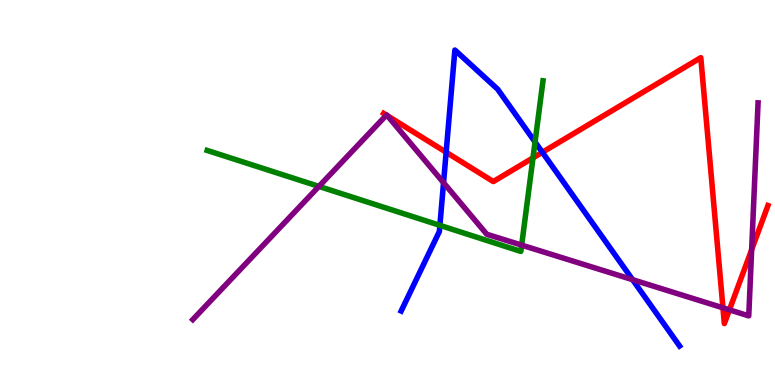[{'lines': ['blue', 'red'], 'intersections': [{'x': 5.76, 'y': 6.05}, {'x': 7.0, 'y': 6.04}]}, {'lines': ['green', 'red'], 'intersections': [{'x': 6.88, 'y': 5.9}]}, {'lines': ['purple', 'red'], 'intersections': [{'x': 4.99, 'y': 7.01}, {'x': 5.0, 'y': 6.99}, {'x': 9.33, 'y': 2.0}, {'x': 9.41, 'y': 1.95}, {'x': 9.7, 'y': 3.51}]}, {'lines': ['blue', 'green'], 'intersections': [{'x': 5.68, 'y': 4.15}, {'x': 6.9, 'y': 6.31}]}, {'lines': ['blue', 'purple'], 'intersections': [{'x': 5.72, 'y': 5.25}, {'x': 8.16, 'y': 2.74}]}, {'lines': ['green', 'purple'], 'intersections': [{'x': 4.12, 'y': 5.16}, {'x': 6.73, 'y': 3.63}]}]